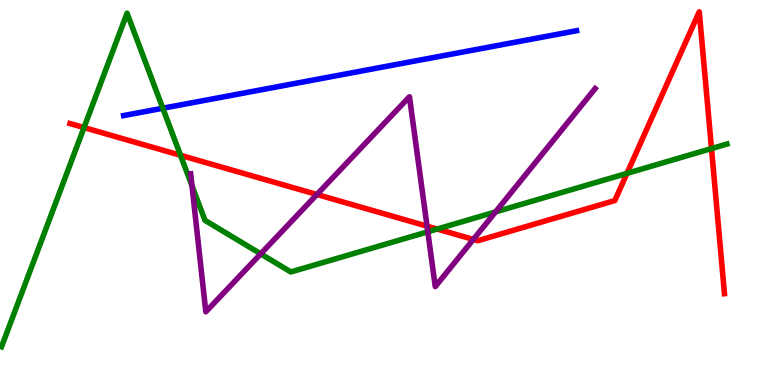[{'lines': ['blue', 'red'], 'intersections': []}, {'lines': ['green', 'red'], 'intersections': [{'x': 1.08, 'y': 6.69}, {'x': 2.33, 'y': 5.97}, {'x': 5.64, 'y': 4.05}, {'x': 8.09, 'y': 5.5}, {'x': 9.18, 'y': 6.14}]}, {'lines': ['purple', 'red'], 'intersections': [{'x': 4.09, 'y': 4.95}, {'x': 5.51, 'y': 4.13}, {'x': 6.11, 'y': 3.78}]}, {'lines': ['blue', 'green'], 'intersections': [{'x': 2.1, 'y': 7.19}]}, {'lines': ['blue', 'purple'], 'intersections': []}, {'lines': ['green', 'purple'], 'intersections': [{'x': 2.48, 'y': 5.18}, {'x': 3.36, 'y': 3.41}, {'x': 5.52, 'y': 3.98}, {'x': 6.39, 'y': 4.5}]}]